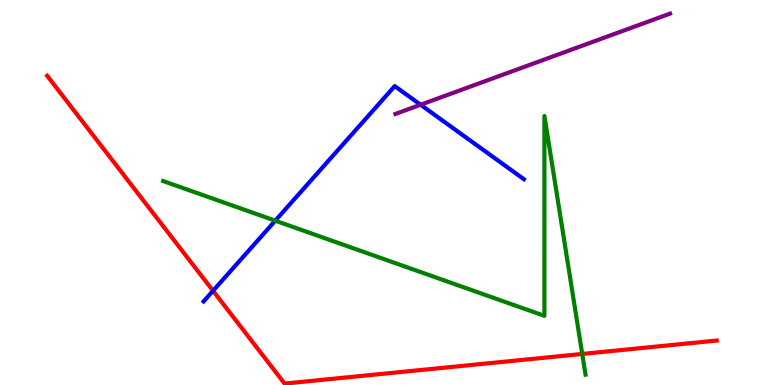[{'lines': ['blue', 'red'], 'intersections': [{'x': 2.75, 'y': 2.45}]}, {'lines': ['green', 'red'], 'intersections': [{'x': 7.51, 'y': 0.807}]}, {'lines': ['purple', 'red'], 'intersections': []}, {'lines': ['blue', 'green'], 'intersections': [{'x': 3.55, 'y': 4.27}]}, {'lines': ['blue', 'purple'], 'intersections': [{'x': 5.43, 'y': 7.28}]}, {'lines': ['green', 'purple'], 'intersections': []}]